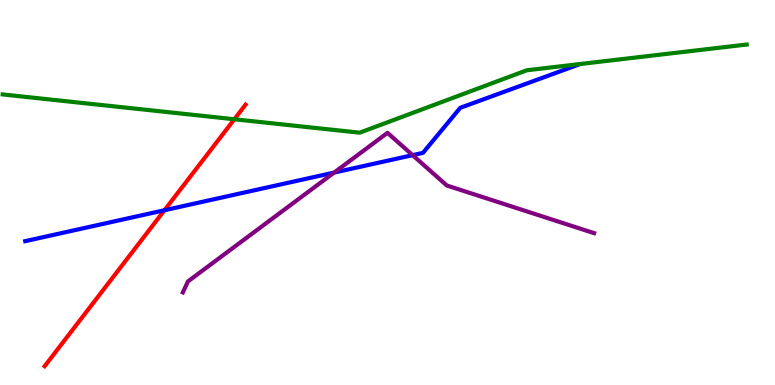[{'lines': ['blue', 'red'], 'intersections': [{'x': 2.12, 'y': 4.54}]}, {'lines': ['green', 'red'], 'intersections': [{'x': 3.02, 'y': 6.9}]}, {'lines': ['purple', 'red'], 'intersections': []}, {'lines': ['blue', 'green'], 'intersections': []}, {'lines': ['blue', 'purple'], 'intersections': [{'x': 4.31, 'y': 5.52}, {'x': 5.32, 'y': 5.97}]}, {'lines': ['green', 'purple'], 'intersections': []}]